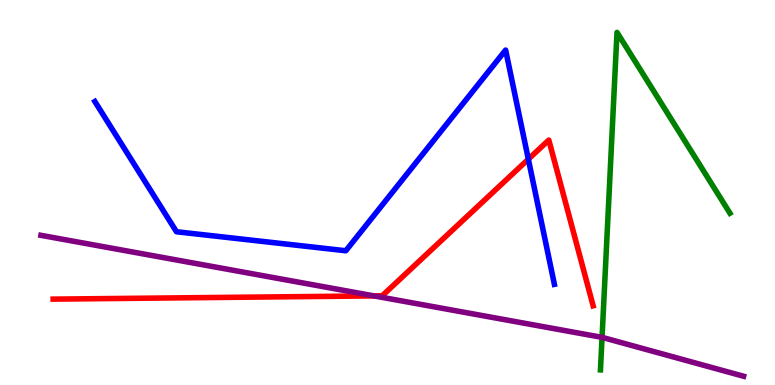[{'lines': ['blue', 'red'], 'intersections': [{'x': 6.82, 'y': 5.87}]}, {'lines': ['green', 'red'], 'intersections': []}, {'lines': ['purple', 'red'], 'intersections': [{'x': 4.83, 'y': 2.31}]}, {'lines': ['blue', 'green'], 'intersections': []}, {'lines': ['blue', 'purple'], 'intersections': []}, {'lines': ['green', 'purple'], 'intersections': [{'x': 7.77, 'y': 1.24}]}]